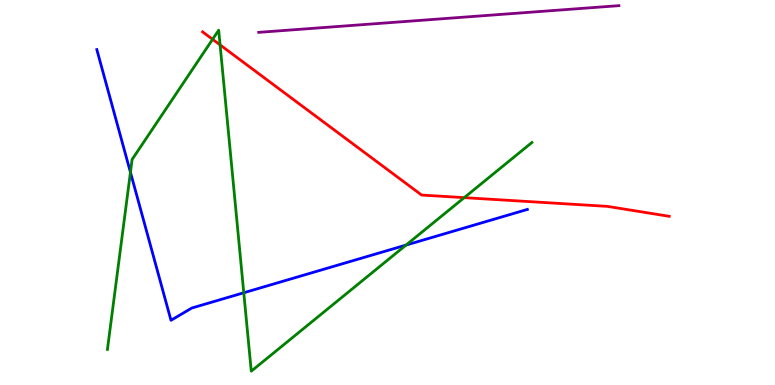[{'lines': ['blue', 'red'], 'intersections': []}, {'lines': ['green', 'red'], 'intersections': [{'x': 2.74, 'y': 8.98}, {'x': 2.84, 'y': 8.83}, {'x': 5.99, 'y': 4.87}]}, {'lines': ['purple', 'red'], 'intersections': []}, {'lines': ['blue', 'green'], 'intersections': [{'x': 1.68, 'y': 5.52}, {'x': 3.15, 'y': 2.4}, {'x': 5.24, 'y': 3.63}]}, {'lines': ['blue', 'purple'], 'intersections': []}, {'lines': ['green', 'purple'], 'intersections': []}]